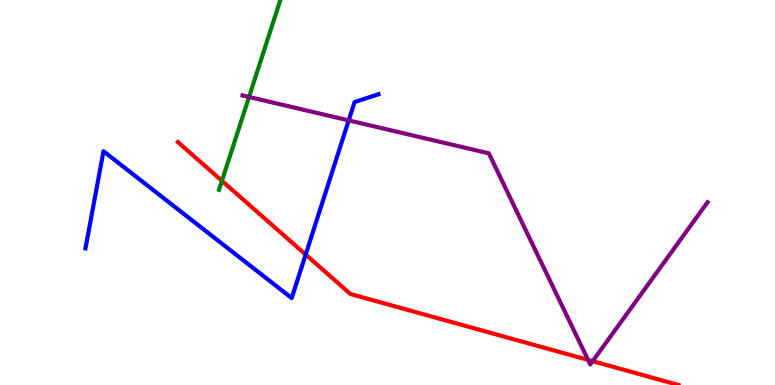[{'lines': ['blue', 'red'], 'intersections': [{'x': 3.94, 'y': 3.39}]}, {'lines': ['green', 'red'], 'intersections': [{'x': 2.86, 'y': 5.3}]}, {'lines': ['purple', 'red'], 'intersections': [{'x': 7.59, 'y': 0.652}, {'x': 7.65, 'y': 0.619}]}, {'lines': ['blue', 'green'], 'intersections': []}, {'lines': ['blue', 'purple'], 'intersections': [{'x': 4.5, 'y': 6.87}]}, {'lines': ['green', 'purple'], 'intersections': [{'x': 3.21, 'y': 7.48}]}]